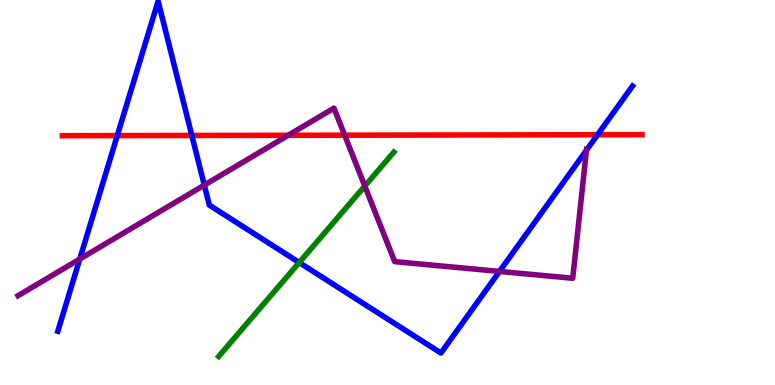[{'lines': ['blue', 'red'], 'intersections': [{'x': 1.51, 'y': 6.48}, {'x': 2.48, 'y': 6.48}, {'x': 7.71, 'y': 6.5}]}, {'lines': ['green', 'red'], 'intersections': []}, {'lines': ['purple', 'red'], 'intersections': [{'x': 3.72, 'y': 6.49}, {'x': 4.45, 'y': 6.49}]}, {'lines': ['blue', 'green'], 'intersections': [{'x': 3.86, 'y': 3.18}]}, {'lines': ['blue', 'purple'], 'intersections': [{'x': 1.03, 'y': 3.27}, {'x': 2.64, 'y': 5.19}, {'x': 6.45, 'y': 2.95}, {'x': 7.57, 'y': 6.1}]}, {'lines': ['green', 'purple'], 'intersections': [{'x': 4.71, 'y': 5.17}]}]